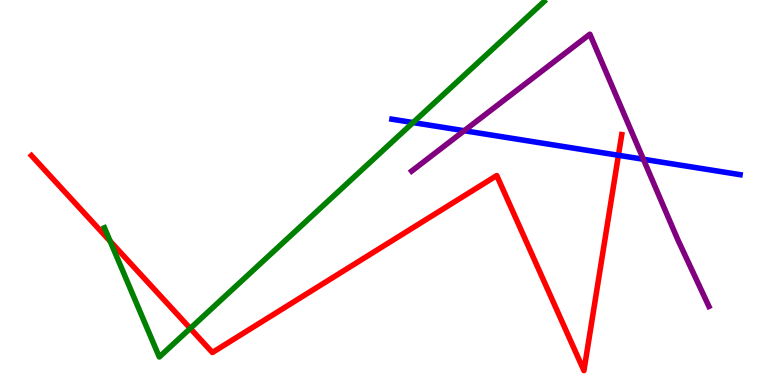[{'lines': ['blue', 'red'], 'intersections': [{'x': 7.98, 'y': 5.97}]}, {'lines': ['green', 'red'], 'intersections': [{'x': 1.42, 'y': 3.73}, {'x': 2.45, 'y': 1.47}]}, {'lines': ['purple', 'red'], 'intersections': []}, {'lines': ['blue', 'green'], 'intersections': [{'x': 5.33, 'y': 6.82}]}, {'lines': ['blue', 'purple'], 'intersections': [{'x': 5.99, 'y': 6.6}, {'x': 8.3, 'y': 5.86}]}, {'lines': ['green', 'purple'], 'intersections': []}]